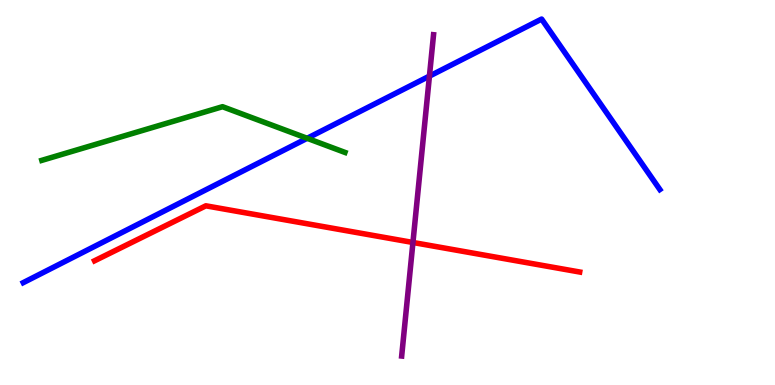[{'lines': ['blue', 'red'], 'intersections': []}, {'lines': ['green', 'red'], 'intersections': []}, {'lines': ['purple', 'red'], 'intersections': [{'x': 5.33, 'y': 3.7}]}, {'lines': ['blue', 'green'], 'intersections': [{'x': 3.96, 'y': 6.41}]}, {'lines': ['blue', 'purple'], 'intersections': [{'x': 5.54, 'y': 8.02}]}, {'lines': ['green', 'purple'], 'intersections': []}]